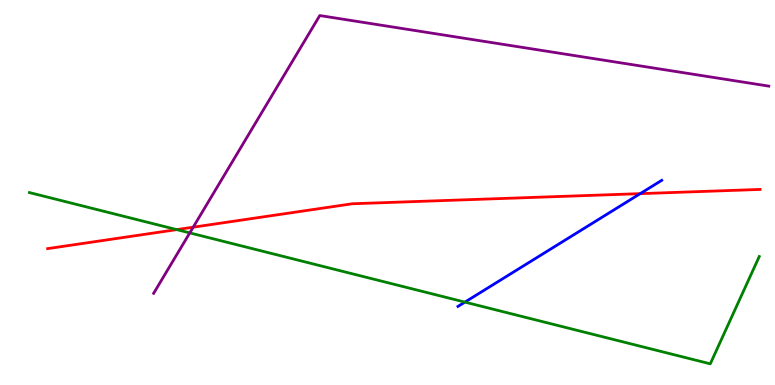[{'lines': ['blue', 'red'], 'intersections': [{'x': 8.26, 'y': 4.97}]}, {'lines': ['green', 'red'], 'intersections': [{'x': 2.28, 'y': 4.04}]}, {'lines': ['purple', 'red'], 'intersections': [{'x': 2.49, 'y': 4.1}]}, {'lines': ['blue', 'green'], 'intersections': [{'x': 6.0, 'y': 2.15}]}, {'lines': ['blue', 'purple'], 'intersections': []}, {'lines': ['green', 'purple'], 'intersections': [{'x': 2.45, 'y': 3.95}]}]